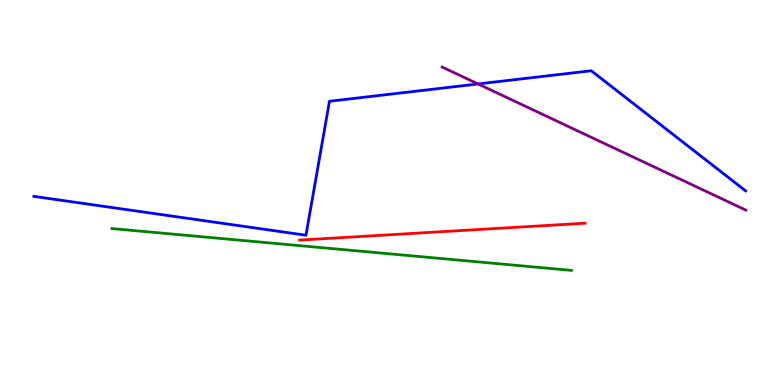[{'lines': ['blue', 'red'], 'intersections': []}, {'lines': ['green', 'red'], 'intersections': []}, {'lines': ['purple', 'red'], 'intersections': []}, {'lines': ['blue', 'green'], 'intersections': []}, {'lines': ['blue', 'purple'], 'intersections': [{'x': 6.17, 'y': 7.82}]}, {'lines': ['green', 'purple'], 'intersections': []}]